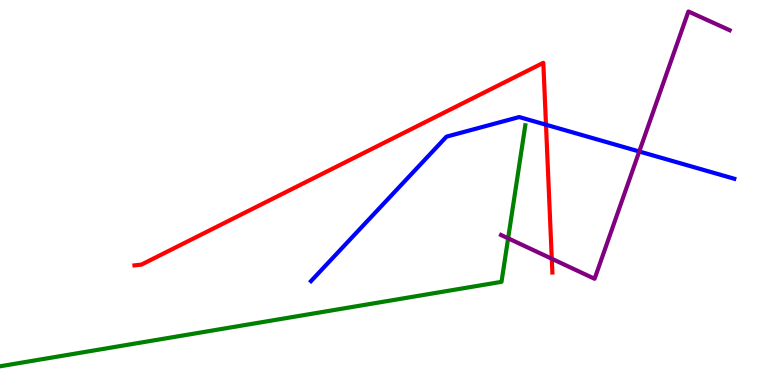[{'lines': ['blue', 'red'], 'intersections': [{'x': 7.05, 'y': 6.76}]}, {'lines': ['green', 'red'], 'intersections': []}, {'lines': ['purple', 'red'], 'intersections': [{'x': 7.12, 'y': 3.28}]}, {'lines': ['blue', 'green'], 'intersections': []}, {'lines': ['blue', 'purple'], 'intersections': [{'x': 8.25, 'y': 6.07}]}, {'lines': ['green', 'purple'], 'intersections': [{'x': 6.56, 'y': 3.81}]}]